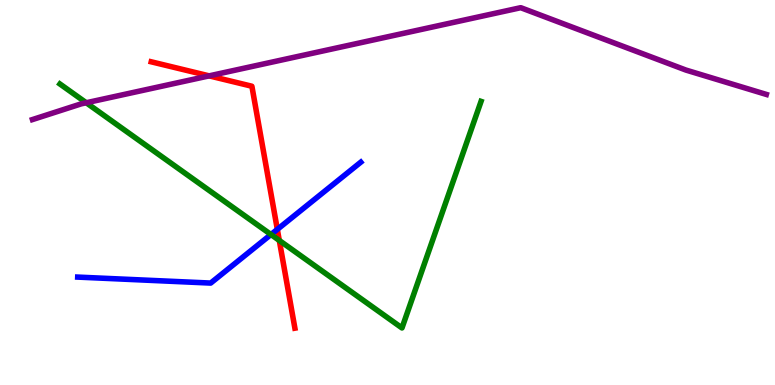[{'lines': ['blue', 'red'], 'intersections': [{'x': 3.58, 'y': 4.04}]}, {'lines': ['green', 'red'], 'intersections': [{'x': 3.6, 'y': 3.75}]}, {'lines': ['purple', 'red'], 'intersections': [{'x': 2.7, 'y': 8.03}]}, {'lines': ['blue', 'green'], 'intersections': [{'x': 3.5, 'y': 3.91}]}, {'lines': ['blue', 'purple'], 'intersections': []}, {'lines': ['green', 'purple'], 'intersections': [{'x': 1.11, 'y': 7.33}]}]